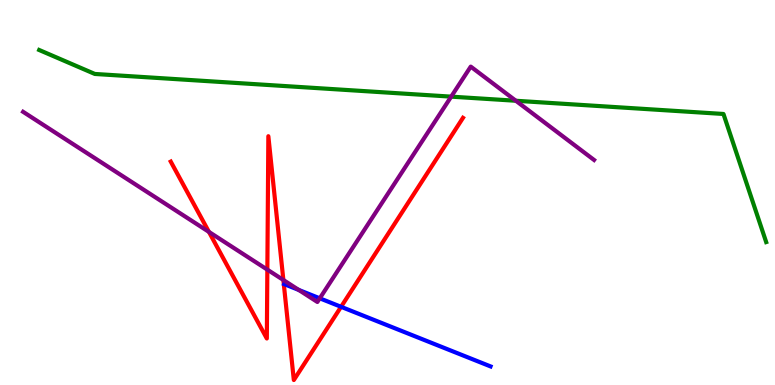[{'lines': ['blue', 'red'], 'intersections': [{'x': 4.4, 'y': 2.03}]}, {'lines': ['green', 'red'], 'intersections': []}, {'lines': ['purple', 'red'], 'intersections': [{'x': 2.7, 'y': 3.98}, {'x': 3.45, 'y': 3.0}, {'x': 3.66, 'y': 2.73}]}, {'lines': ['blue', 'green'], 'intersections': []}, {'lines': ['blue', 'purple'], 'intersections': [{'x': 3.85, 'y': 2.47}, {'x': 4.13, 'y': 2.25}]}, {'lines': ['green', 'purple'], 'intersections': [{'x': 5.82, 'y': 7.49}, {'x': 6.66, 'y': 7.38}]}]